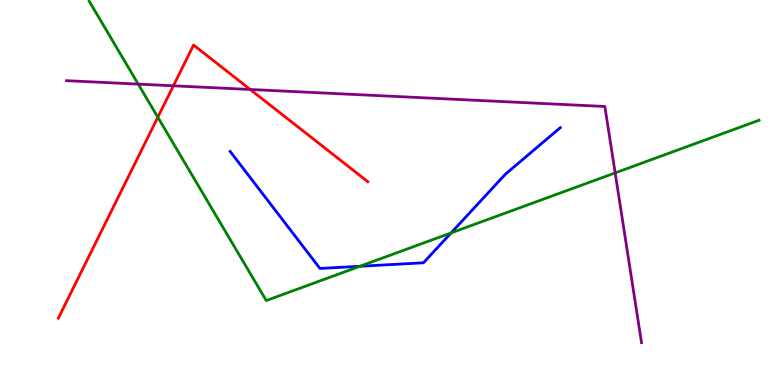[{'lines': ['blue', 'red'], 'intersections': []}, {'lines': ['green', 'red'], 'intersections': [{'x': 2.04, 'y': 6.96}]}, {'lines': ['purple', 'red'], 'intersections': [{'x': 2.24, 'y': 7.77}, {'x': 3.23, 'y': 7.68}]}, {'lines': ['blue', 'green'], 'intersections': [{'x': 4.64, 'y': 3.08}, {'x': 5.82, 'y': 3.95}]}, {'lines': ['blue', 'purple'], 'intersections': []}, {'lines': ['green', 'purple'], 'intersections': [{'x': 1.78, 'y': 7.82}, {'x': 7.94, 'y': 5.51}]}]